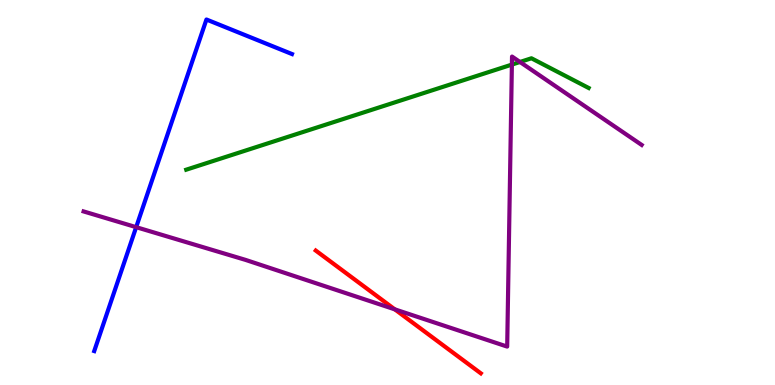[{'lines': ['blue', 'red'], 'intersections': []}, {'lines': ['green', 'red'], 'intersections': []}, {'lines': ['purple', 'red'], 'intersections': [{'x': 5.09, 'y': 1.97}]}, {'lines': ['blue', 'green'], 'intersections': []}, {'lines': ['blue', 'purple'], 'intersections': [{'x': 1.76, 'y': 4.1}]}, {'lines': ['green', 'purple'], 'intersections': [{'x': 6.6, 'y': 8.32}, {'x': 6.71, 'y': 8.39}]}]